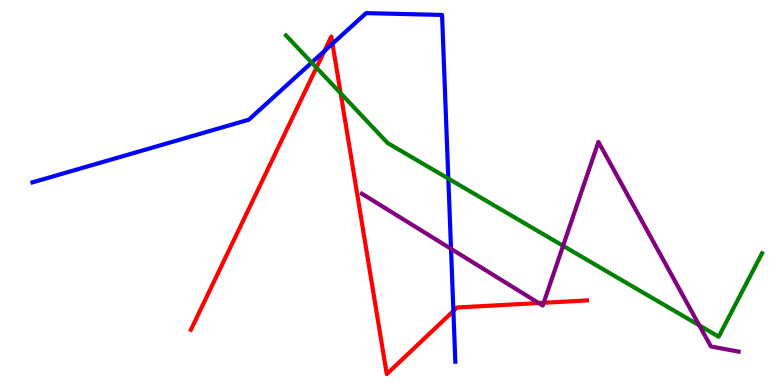[{'lines': ['blue', 'red'], 'intersections': [{'x': 4.19, 'y': 8.67}, {'x': 4.29, 'y': 8.87}, {'x': 5.85, 'y': 1.92}]}, {'lines': ['green', 'red'], 'intersections': [{'x': 4.08, 'y': 8.24}, {'x': 4.4, 'y': 7.58}]}, {'lines': ['purple', 'red'], 'intersections': [{'x': 6.95, 'y': 2.13}, {'x': 7.02, 'y': 2.14}]}, {'lines': ['blue', 'green'], 'intersections': [{'x': 4.02, 'y': 8.37}, {'x': 5.78, 'y': 5.36}]}, {'lines': ['blue', 'purple'], 'intersections': [{'x': 5.82, 'y': 3.54}]}, {'lines': ['green', 'purple'], 'intersections': [{'x': 7.27, 'y': 3.62}, {'x': 9.02, 'y': 1.55}]}]